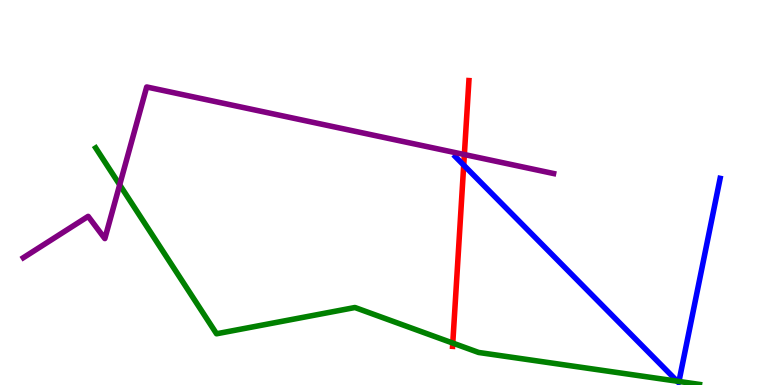[{'lines': ['blue', 'red'], 'intersections': [{'x': 5.98, 'y': 5.71}]}, {'lines': ['green', 'red'], 'intersections': [{'x': 5.84, 'y': 1.09}]}, {'lines': ['purple', 'red'], 'intersections': [{'x': 5.99, 'y': 5.99}]}, {'lines': ['blue', 'green'], 'intersections': [{'x': 8.74, 'y': 0.0988}, {'x': 8.76, 'y': 0.0922}]}, {'lines': ['blue', 'purple'], 'intersections': []}, {'lines': ['green', 'purple'], 'intersections': [{'x': 1.54, 'y': 5.2}]}]